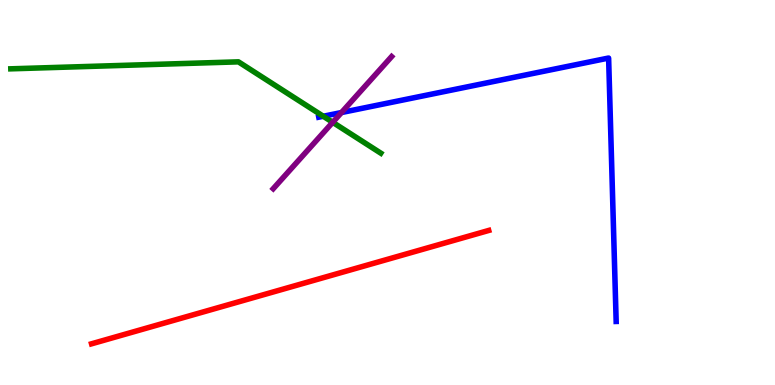[{'lines': ['blue', 'red'], 'intersections': []}, {'lines': ['green', 'red'], 'intersections': []}, {'lines': ['purple', 'red'], 'intersections': []}, {'lines': ['blue', 'green'], 'intersections': [{'x': 4.17, 'y': 6.98}]}, {'lines': ['blue', 'purple'], 'intersections': [{'x': 4.41, 'y': 7.08}]}, {'lines': ['green', 'purple'], 'intersections': [{'x': 4.29, 'y': 6.82}]}]